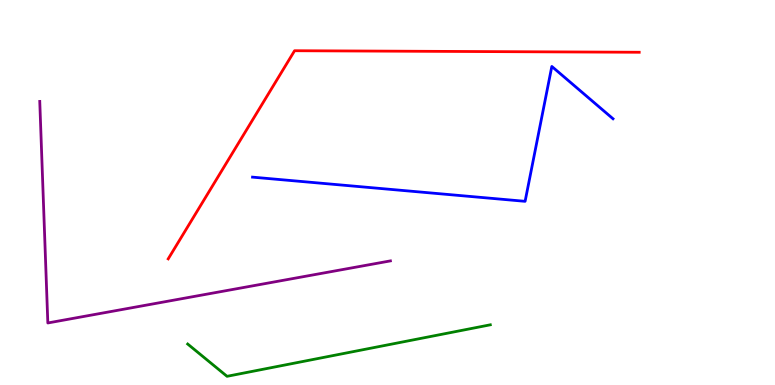[{'lines': ['blue', 'red'], 'intersections': []}, {'lines': ['green', 'red'], 'intersections': []}, {'lines': ['purple', 'red'], 'intersections': []}, {'lines': ['blue', 'green'], 'intersections': []}, {'lines': ['blue', 'purple'], 'intersections': []}, {'lines': ['green', 'purple'], 'intersections': []}]